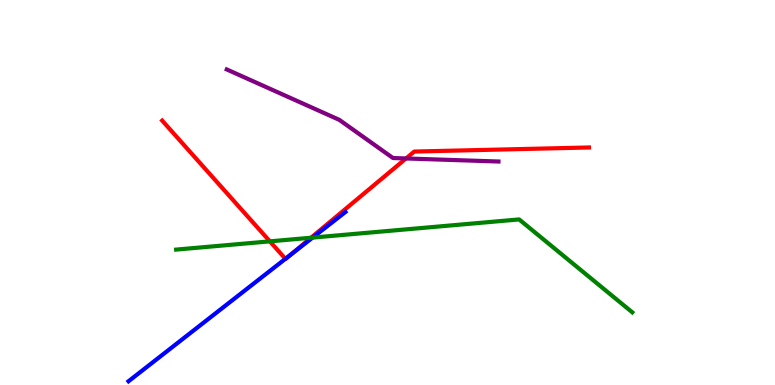[{'lines': ['blue', 'red'], 'intersections': [{'x': 3.68, 'y': 3.28}, {'x': 3.75, 'y': 3.39}]}, {'lines': ['green', 'red'], 'intersections': [{'x': 3.48, 'y': 3.73}, {'x': 4.01, 'y': 3.83}]}, {'lines': ['purple', 'red'], 'intersections': [{'x': 5.24, 'y': 5.88}]}, {'lines': ['blue', 'green'], 'intersections': [{'x': 4.03, 'y': 3.83}]}, {'lines': ['blue', 'purple'], 'intersections': []}, {'lines': ['green', 'purple'], 'intersections': []}]